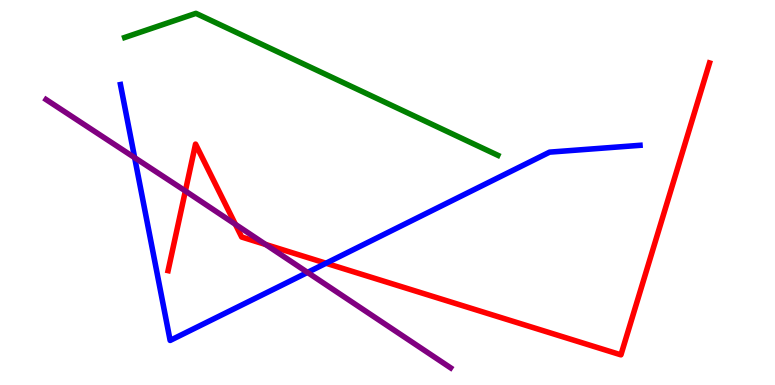[{'lines': ['blue', 'red'], 'intersections': [{'x': 4.21, 'y': 3.16}]}, {'lines': ['green', 'red'], 'intersections': []}, {'lines': ['purple', 'red'], 'intersections': [{'x': 2.39, 'y': 5.04}, {'x': 3.04, 'y': 4.17}, {'x': 3.43, 'y': 3.65}]}, {'lines': ['blue', 'green'], 'intersections': []}, {'lines': ['blue', 'purple'], 'intersections': [{'x': 1.74, 'y': 5.9}, {'x': 3.97, 'y': 2.92}]}, {'lines': ['green', 'purple'], 'intersections': []}]